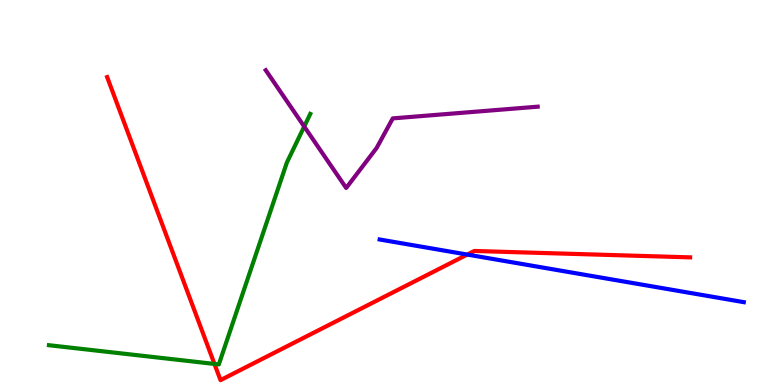[{'lines': ['blue', 'red'], 'intersections': [{'x': 6.03, 'y': 3.39}]}, {'lines': ['green', 'red'], 'intersections': [{'x': 2.77, 'y': 0.547}]}, {'lines': ['purple', 'red'], 'intersections': []}, {'lines': ['blue', 'green'], 'intersections': []}, {'lines': ['blue', 'purple'], 'intersections': []}, {'lines': ['green', 'purple'], 'intersections': [{'x': 3.93, 'y': 6.71}]}]